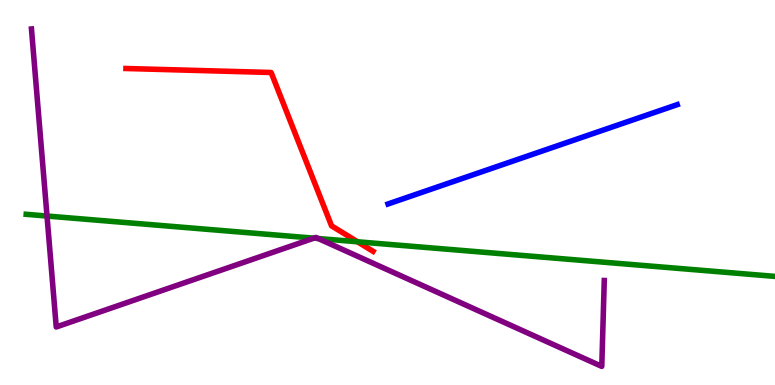[{'lines': ['blue', 'red'], 'intersections': []}, {'lines': ['green', 'red'], 'intersections': [{'x': 4.61, 'y': 3.72}]}, {'lines': ['purple', 'red'], 'intersections': []}, {'lines': ['blue', 'green'], 'intersections': []}, {'lines': ['blue', 'purple'], 'intersections': []}, {'lines': ['green', 'purple'], 'intersections': [{'x': 0.607, 'y': 4.39}, {'x': 4.05, 'y': 3.81}, {'x': 4.11, 'y': 3.8}]}]